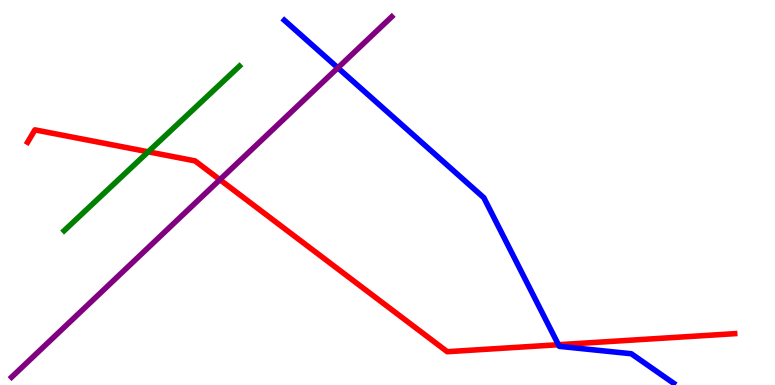[{'lines': ['blue', 'red'], 'intersections': [{'x': 7.21, 'y': 1.05}]}, {'lines': ['green', 'red'], 'intersections': [{'x': 1.91, 'y': 6.06}]}, {'lines': ['purple', 'red'], 'intersections': [{'x': 2.84, 'y': 5.33}]}, {'lines': ['blue', 'green'], 'intersections': []}, {'lines': ['blue', 'purple'], 'intersections': [{'x': 4.36, 'y': 8.24}]}, {'lines': ['green', 'purple'], 'intersections': []}]